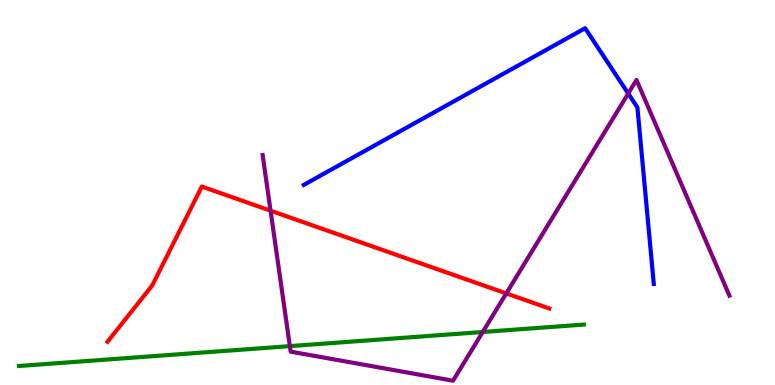[{'lines': ['blue', 'red'], 'intersections': []}, {'lines': ['green', 'red'], 'intersections': []}, {'lines': ['purple', 'red'], 'intersections': [{'x': 3.49, 'y': 4.53}, {'x': 6.53, 'y': 2.38}]}, {'lines': ['blue', 'green'], 'intersections': []}, {'lines': ['blue', 'purple'], 'intersections': [{'x': 8.11, 'y': 7.57}]}, {'lines': ['green', 'purple'], 'intersections': [{'x': 3.74, 'y': 1.01}, {'x': 6.23, 'y': 1.38}]}]